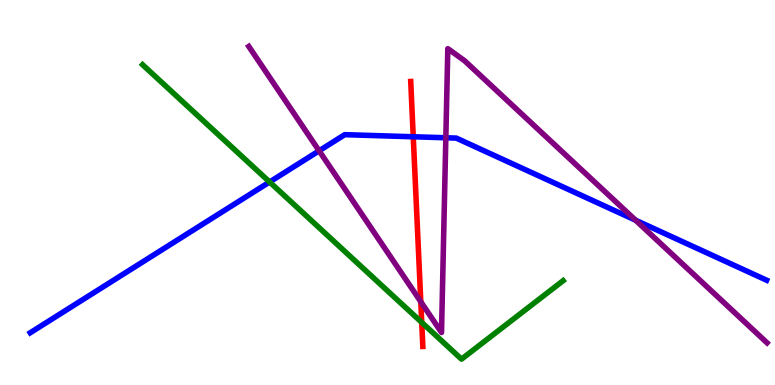[{'lines': ['blue', 'red'], 'intersections': [{'x': 5.33, 'y': 6.45}]}, {'lines': ['green', 'red'], 'intersections': [{'x': 5.44, 'y': 1.63}]}, {'lines': ['purple', 'red'], 'intersections': [{'x': 5.43, 'y': 2.16}]}, {'lines': ['blue', 'green'], 'intersections': [{'x': 3.48, 'y': 5.27}]}, {'lines': ['blue', 'purple'], 'intersections': [{'x': 4.12, 'y': 6.08}, {'x': 5.75, 'y': 6.42}, {'x': 8.2, 'y': 4.28}]}, {'lines': ['green', 'purple'], 'intersections': []}]